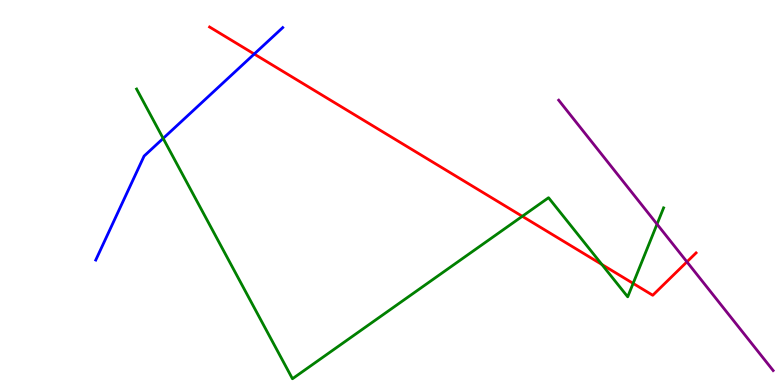[{'lines': ['blue', 'red'], 'intersections': [{'x': 3.28, 'y': 8.6}]}, {'lines': ['green', 'red'], 'intersections': [{'x': 6.74, 'y': 4.38}, {'x': 7.77, 'y': 3.13}, {'x': 8.17, 'y': 2.64}]}, {'lines': ['purple', 'red'], 'intersections': [{'x': 8.86, 'y': 3.2}]}, {'lines': ['blue', 'green'], 'intersections': [{'x': 2.11, 'y': 6.41}]}, {'lines': ['blue', 'purple'], 'intersections': []}, {'lines': ['green', 'purple'], 'intersections': [{'x': 8.48, 'y': 4.18}]}]